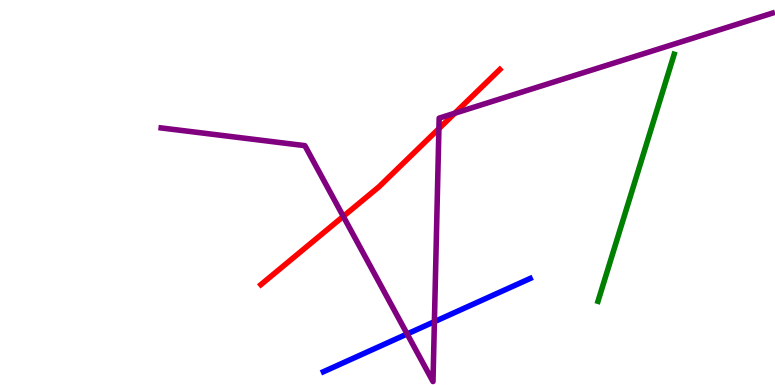[{'lines': ['blue', 'red'], 'intersections': []}, {'lines': ['green', 'red'], 'intersections': []}, {'lines': ['purple', 'red'], 'intersections': [{'x': 4.43, 'y': 4.38}, {'x': 5.66, 'y': 6.66}, {'x': 5.87, 'y': 7.06}]}, {'lines': ['blue', 'green'], 'intersections': []}, {'lines': ['blue', 'purple'], 'intersections': [{'x': 5.25, 'y': 1.33}, {'x': 5.61, 'y': 1.64}]}, {'lines': ['green', 'purple'], 'intersections': []}]